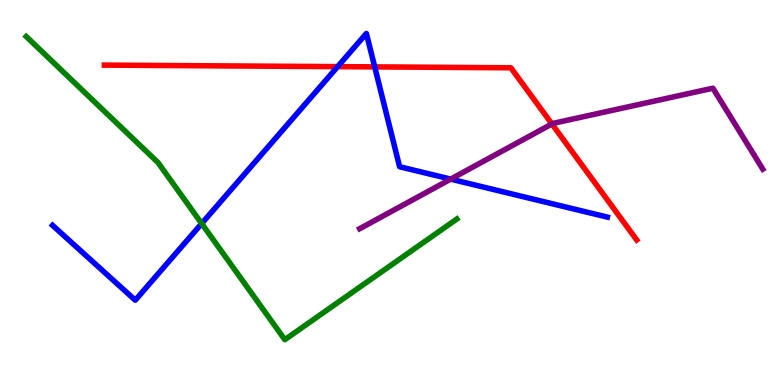[{'lines': ['blue', 'red'], 'intersections': [{'x': 4.36, 'y': 8.27}, {'x': 4.83, 'y': 8.26}]}, {'lines': ['green', 'red'], 'intersections': []}, {'lines': ['purple', 'red'], 'intersections': [{'x': 7.12, 'y': 6.78}]}, {'lines': ['blue', 'green'], 'intersections': [{'x': 2.6, 'y': 4.19}]}, {'lines': ['blue', 'purple'], 'intersections': [{'x': 5.82, 'y': 5.35}]}, {'lines': ['green', 'purple'], 'intersections': []}]